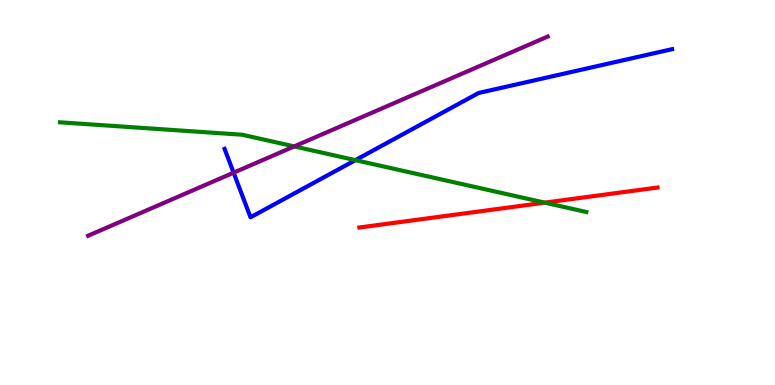[{'lines': ['blue', 'red'], 'intersections': []}, {'lines': ['green', 'red'], 'intersections': [{'x': 7.03, 'y': 4.74}]}, {'lines': ['purple', 'red'], 'intersections': []}, {'lines': ['blue', 'green'], 'intersections': [{'x': 4.59, 'y': 5.84}]}, {'lines': ['blue', 'purple'], 'intersections': [{'x': 3.01, 'y': 5.51}]}, {'lines': ['green', 'purple'], 'intersections': [{'x': 3.8, 'y': 6.2}]}]